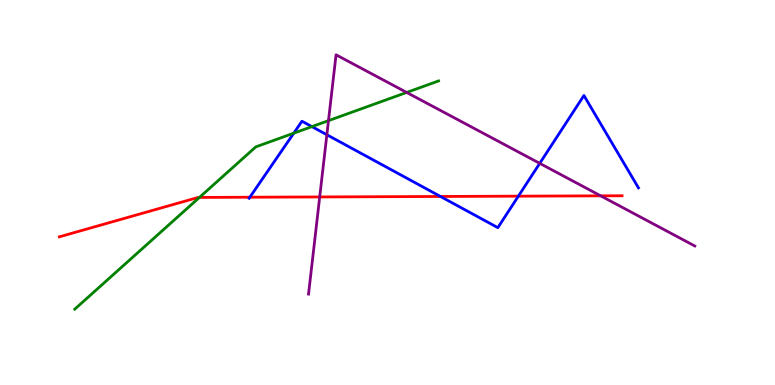[{'lines': ['blue', 'red'], 'intersections': [{'x': 3.22, 'y': 4.88}, {'x': 5.68, 'y': 4.9}, {'x': 6.69, 'y': 4.9}]}, {'lines': ['green', 'red'], 'intersections': [{'x': 2.57, 'y': 4.87}]}, {'lines': ['purple', 'red'], 'intersections': [{'x': 4.13, 'y': 4.88}, {'x': 7.75, 'y': 4.91}]}, {'lines': ['blue', 'green'], 'intersections': [{'x': 3.79, 'y': 6.54}, {'x': 4.02, 'y': 6.71}]}, {'lines': ['blue', 'purple'], 'intersections': [{'x': 4.22, 'y': 6.5}, {'x': 6.96, 'y': 5.76}]}, {'lines': ['green', 'purple'], 'intersections': [{'x': 4.24, 'y': 6.87}, {'x': 5.25, 'y': 7.6}]}]